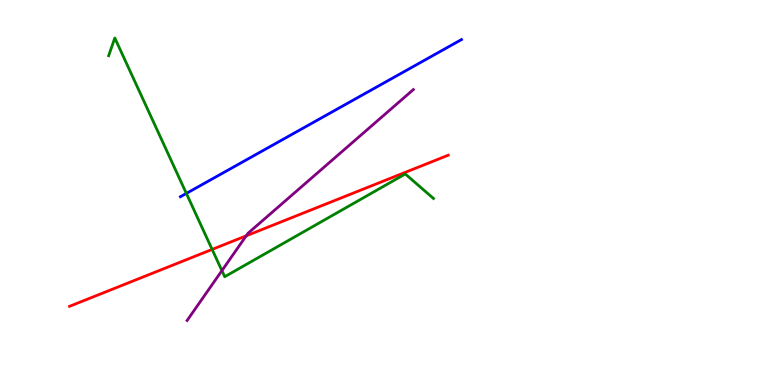[{'lines': ['blue', 'red'], 'intersections': []}, {'lines': ['green', 'red'], 'intersections': [{'x': 2.74, 'y': 3.52}]}, {'lines': ['purple', 'red'], 'intersections': [{'x': 3.18, 'y': 3.87}]}, {'lines': ['blue', 'green'], 'intersections': [{'x': 2.4, 'y': 4.98}]}, {'lines': ['blue', 'purple'], 'intersections': []}, {'lines': ['green', 'purple'], 'intersections': [{'x': 2.86, 'y': 2.97}]}]